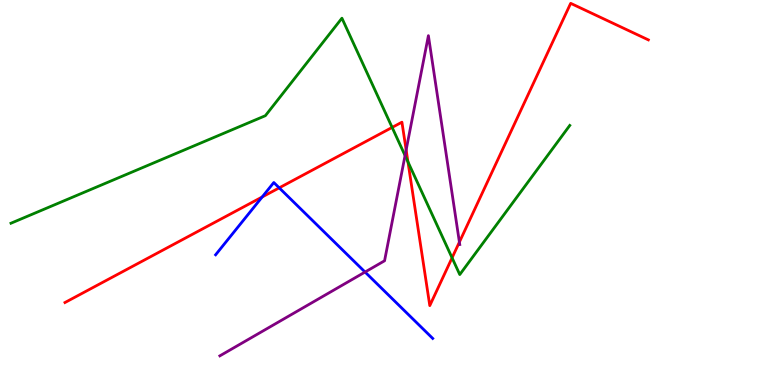[{'lines': ['blue', 'red'], 'intersections': [{'x': 3.38, 'y': 4.88}, {'x': 3.6, 'y': 5.12}]}, {'lines': ['green', 'red'], 'intersections': [{'x': 5.06, 'y': 6.69}, {'x': 5.26, 'y': 5.8}, {'x': 5.83, 'y': 3.3}]}, {'lines': ['purple', 'red'], 'intersections': [{'x': 5.24, 'y': 6.11}, {'x': 5.93, 'y': 3.71}]}, {'lines': ['blue', 'green'], 'intersections': []}, {'lines': ['blue', 'purple'], 'intersections': [{'x': 4.71, 'y': 2.93}]}, {'lines': ['green', 'purple'], 'intersections': [{'x': 5.23, 'y': 5.96}]}]